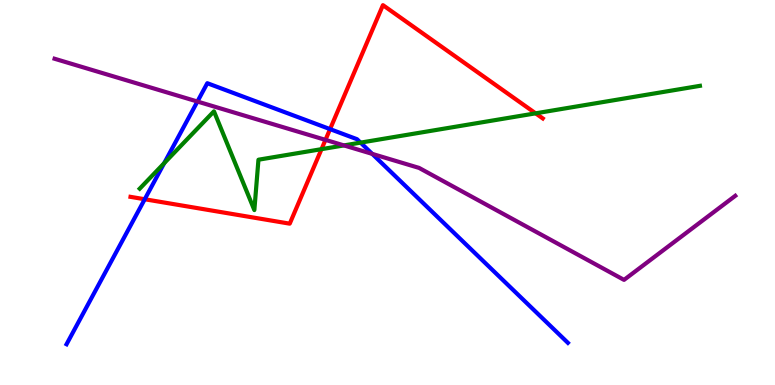[{'lines': ['blue', 'red'], 'intersections': [{'x': 1.87, 'y': 4.82}, {'x': 4.26, 'y': 6.65}]}, {'lines': ['green', 'red'], 'intersections': [{'x': 4.15, 'y': 6.13}, {'x': 6.91, 'y': 7.06}]}, {'lines': ['purple', 'red'], 'intersections': [{'x': 4.2, 'y': 6.37}]}, {'lines': ['blue', 'green'], 'intersections': [{'x': 2.12, 'y': 5.76}, {'x': 4.65, 'y': 6.3}]}, {'lines': ['blue', 'purple'], 'intersections': [{'x': 2.55, 'y': 7.36}, {'x': 4.8, 'y': 6.0}]}, {'lines': ['green', 'purple'], 'intersections': [{'x': 4.44, 'y': 6.22}]}]